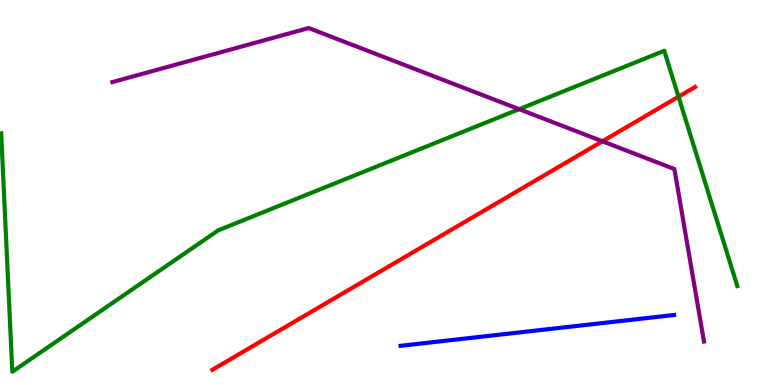[{'lines': ['blue', 'red'], 'intersections': []}, {'lines': ['green', 'red'], 'intersections': [{'x': 8.75, 'y': 7.49}]}, {'lines': ['purple', 'red'], 'intersections': [{'x': 7.77, 'y': 6.33}]}, {'lines': ['blue', 'green'], 'intersections': []}, {'lines': ['blue', 'purple'], 'intersections': []}, {'lines': ['green', 'purple'], 'intersections': [{'x': 6.7, 'y': 7.16}]}]